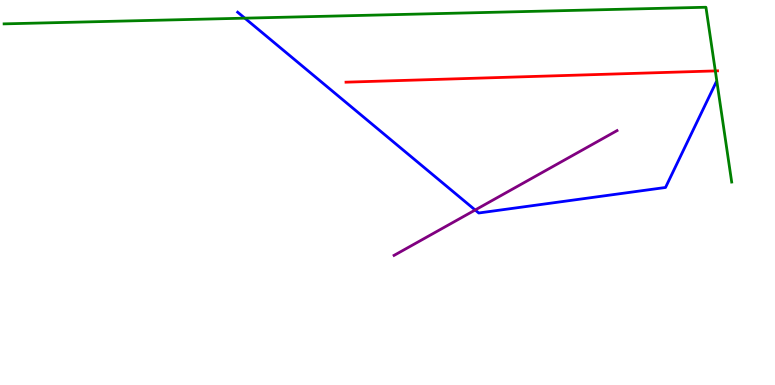[{'lines': ['blue', 'red'], 'intersections': []}, {'lines': ['green', 'red'], 'intersections': [{'x': 9.23, 'y': 8.16}]}, {'lines': ['purple', 'red'], 'intersections': []}, {'lines': ['blue', 'green'], 'intersections': [{'x': 3.16, 'y': 9.53}]}, {'lines': ['blue', 'purple'], 'intersections': [{'x': 6.13, 'y': 4.55}]}, {'lines': ['green', 'purple'], 'intersections': []}]